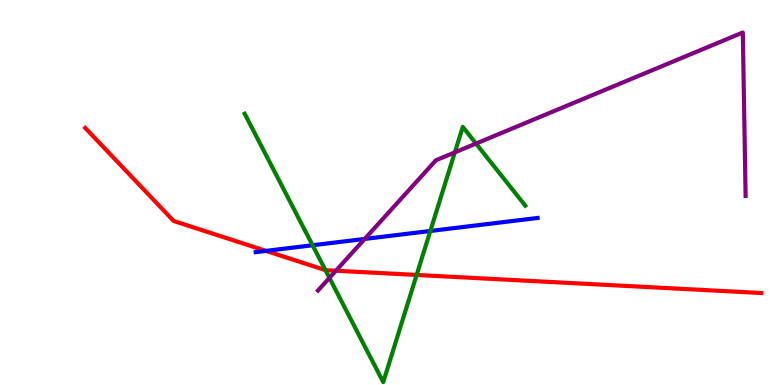[{'lines': ['blue', 'red'], 'intersections': [{'x': 3.43, 'y': 3.48}]}, {'lines': ['green', 'red'], 'intersections': [{'x': 4.2, 'y': 2.98}, {'x': 5.38, 'y': 2.86}]}, {'lines': ['purple', 'red'], 'intersections': [{'x': 4.33, 'y': 2.97}]}, {'lines': ['blue', 'green'], 'intersections': [{'x': 4.03, 'y': 3.63}, {'x': 5.55, 'y': 4.0}]}, {'lines': ['blue', 'purple'], 'intersections': [{'x': 4.71, 'y': 3.79}]}, {'lines': ['green', 'purple'], 'intersections': [{'x': 4.25, 'y': 2.78}, {'x': 5.87, 'y': 6.04}, {'x': 6.14, 'y': 6.27}]}]